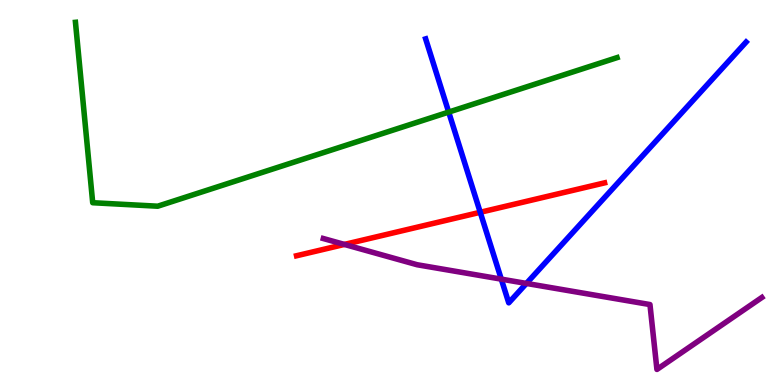[{'lines': ['blue', 'red'], 'intersections': [{'x': 6.2, 'y': 4.49}]}, {'lines': ['green', 'red'], 'intersections': []}, {'lines': ['purple', 'red'], 'intersections': [{'x': 4.44, 'y': 3.65}]}, {'lines': ['blue', 'green'], 'intersections': [{'x': 5.79, 'y': 7.09}]}, {'lines': ['blue', 'purple'], 'intersections': [{'x': 6.47, 'y': 2.75}, {'x': 6.79, 'y': 2.64}]}, {'lines': ['green', 'purple'], 'intersections': []}]